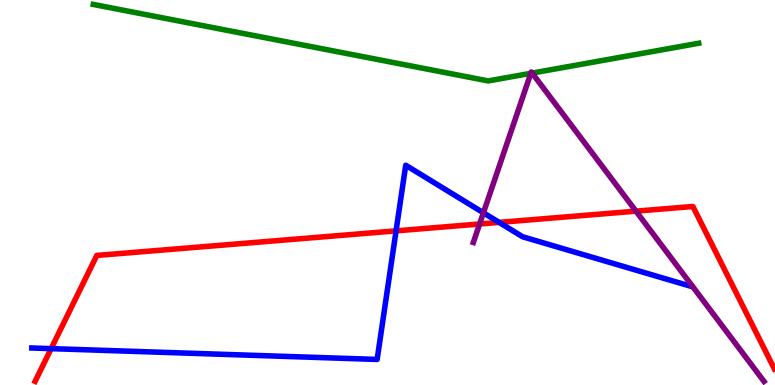[{'lines': ['blue', 'red'], 'intersections': [{'x': 0.66, 'y': 0.945}, {'x': 5.11, 'y': 4.0}, {'x': 6.44, 'y': 4.22}]}, {'lines': ['green', 'red'], 'intersections': []}, {'lines': ['purple', 'red'], 'intersections': [{'x': 6.19, 'y': 4.18}, {'x': 8.21, 'y': 4.52}]}, {'lines': ['blue', 'green'], 'intersections': []}, {'lines': ['blue', 'purple'], 'intersections': [{'x': 6.24, 'y': 4.47}]}, {'lines': ['green', 'purple'], 'intersections': [{'x': 6.85, 'y': 8.1}, {'x': 6.87, 'y': 8.1}]}]